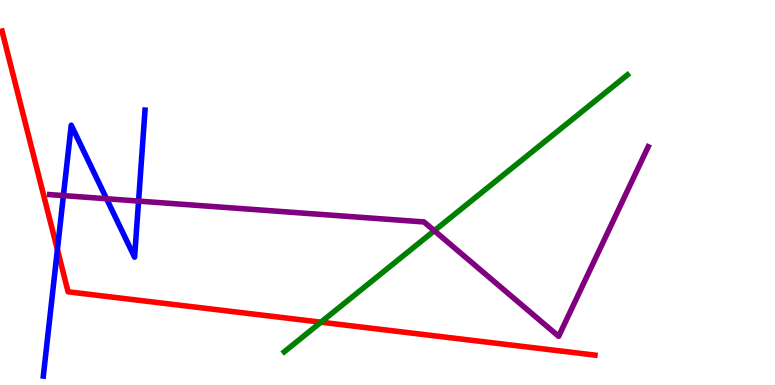[{'lines': ['blue', 'red'], 'intersections': [{'x': 0.741, 'y': 3.52}]}, {'lines': ['green', 'red'], 'intersections': [{'x': 4.14, 'y': 1.63}]}, {'lines': ['purple', 'red'], 'intersections': []}, {'lines': ['blue', 'green'], 'intersections': []}, {'lines': ['blue', 'purple'], 'intersections': [{'x': 0.818, 'y': 4.92}, {'x': 1.37, 'y': 4.84}, {'x': 1.79, 'y': 4.78}]}, {'lines': ['green', 'purple'], 'intersections': [{'x': 5.6, 'y': 4.01}]}]